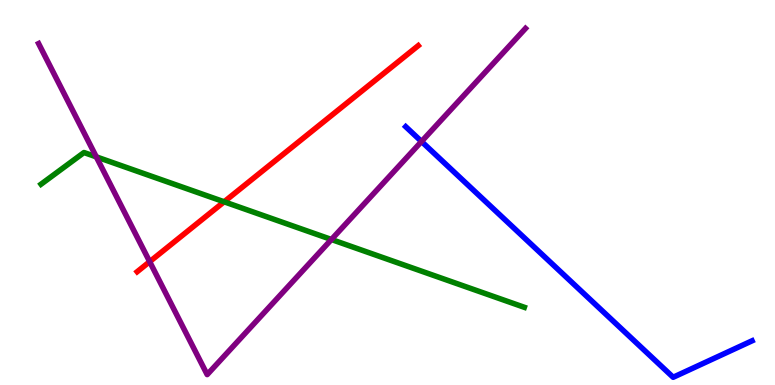[{'lines': ['blue', 'red'], 'intersections': []}, {'lines': ['green', 'red'], 'intersections': [{'x': 2.89, 'y': 4.76}]}, {'lines': ['purple', 'red'], 'intersections': [{'x': 1.93, 'y': 3.2}]}, {'lines': ['blue', 'green'], 'intersections': []}, {'lines': ['blue', 'purple'], 'intersections': [{'x': 5.44, 'y': 6.32}]}, {'lines': ['green', 'purple'], 'intersections': [{'x': 1.24, 'y': 5.93}, {'x': 4.28, 'y': 3.78}]}]